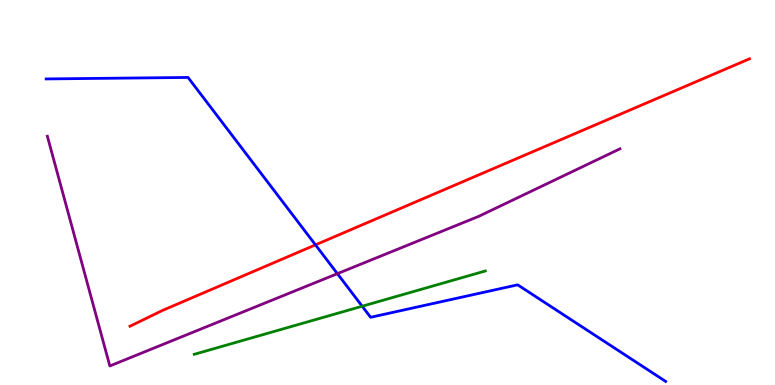[{'lines': ['blue', 'red'], 'intersections': [{'x': 4.07, 'y': 3.64}]}, {'lines': ['green', 'red'], 'intersections': []}, {'lines': ['purple', 'red'], 'intersections': []}, {'lines': ['blue', 'green'], 'intersections': [{'x': 4.67, 'y': 2.05}]}, {'lines': ['blue', 'purple'], 'intersections': [{'x': 4.35, 'y': 2.89}]}, {'lines': ['green', 'purple'], 'intersections': []}]